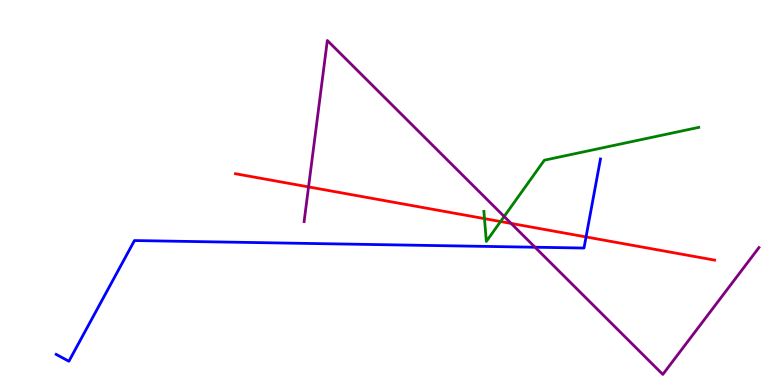[{'lines': ['blue', 'red'], 'intersections': [{'x': 7.56, 'y': 3.85}]}, {'lines': ['green', 'red'], 'intersections': [{'x': 6.25, 'y': 4.32}, {'x': 6.46, 'y': 4.25}]}, {'lines': ['purple', 'red'], 'intersections': [{'x': 3.98, 'y': 5.15}, {'x': 6.6, 'y': 4.2}]}, {'lines': ['blue', 'green'], 'intersections': []}, {'lines': ['blue', 'purple'], 'intersections': [{'x': 6.9, 'y': 3.58}]}, {'lines': ['green', 'purple'], 'intersections': [{'x': 6.51, 'y': 4.38}]}]